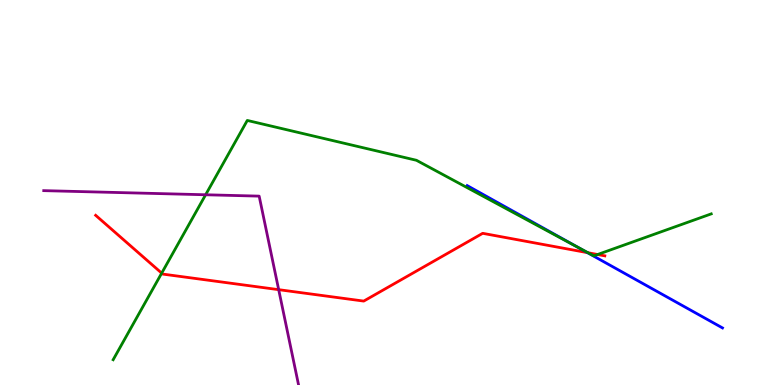[{'lines': ['blue', 'red'], 'intersections': [{'x': 7.58, 'y': 3.44}]}, {'lines': ['green', 'red'], 'intersections': [{'x': 2.09, 'y': 2.91}, {'x': 7.59, 'y': 3.44}, {'x': 7.71, 'y': 3.39}]}, {'lines': ['purple', 'red'], 'intersections': [{'x': 3.6, 'y': 2.48}]}, {'lines': ['blue', 'green'], 'intersections': [{'x': 7.45, 'y': 3.58}]}, {'lines': ['blue', 'purple'], 'intersections': []}, {'lines': ['green', 'purple'], 'intersections': [{'x': 2.65, 'y': 4.94}]}]